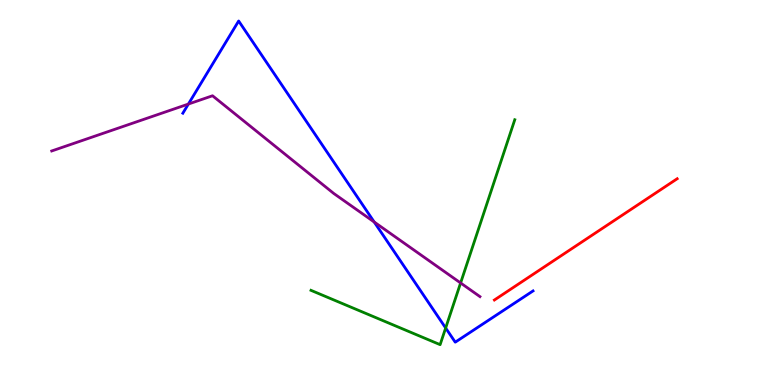[{'lines': ['blue', 'red'], 'intersections': []}, {'lines': ['green', 'red'], 'intersections': []}, {'lines': ['purple', 'red'], 'intersections': []}, {'lines': ['blue', 'green'], 'intersections': [{'x': 5.75, 'y': 1.48}]}, {'lines': ['blue', 'purple'], 'intersections': [{'x': 2.43, 'y': 7.3}, {'x': 4.83, 'y': 4.23}]}, {'lines': ['green', 'purple'], 'intersections': [{'x': 5.94, 'y': 2.65}]}]